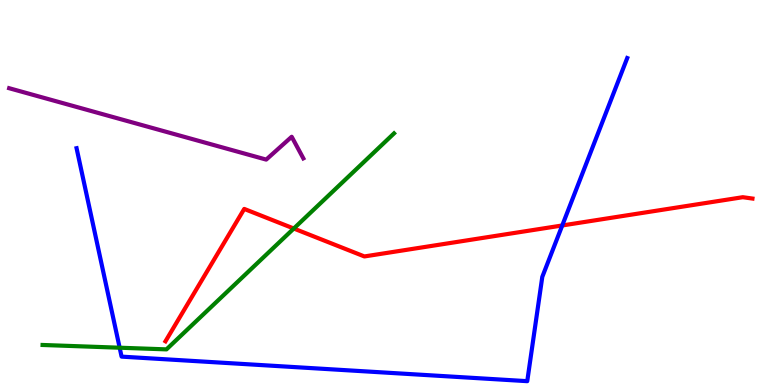[{'lines': ['blue', 'red'], 'intersections': [{'x': 7.25, 'y': 4.14}]}, {'lines': ['green', 'red'], 'intersections': [{'x': 3.79, 'y': 4.06}]}, {'lines': ['purple', 'red'], 'intersections': []}, {'lines': ['blue', 'green'], 'intersections': [{'x': 1.54, 'y': 0.968}]}, {'lines': ['blue', 'purple'], 'intersections': []}, {'lines': ['green', 'purple'], 'intersections': []}]